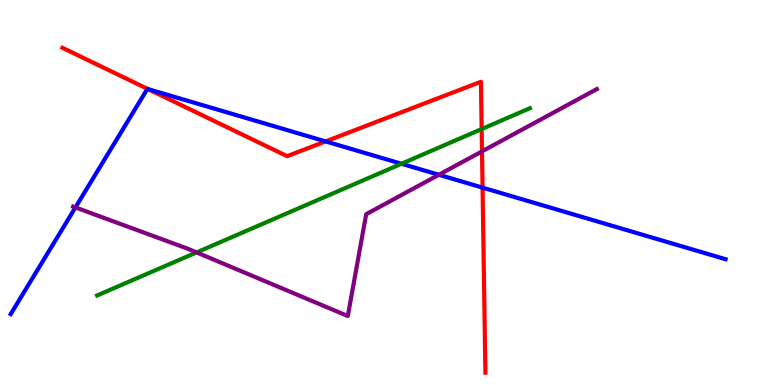[{'lines': ['blue', 'red'], 'intersections': [{'x': 1.91, 'y': 7.69}, {'x': 4.2, 'y': 6.33}, {'x': 6.23, 'y': 5.13}]}, {'lines': ['green', 'red'], 'intersections': [{'x': 6.21, 'y': 6.65}]}, {'lines': ['purple', 'red'], 'intersections': [{'x': 6.22, 'y': 6.07}]}, {'lines': ['blue', 'green'], 'intersections': [{'x': 5.18, 'y': 5.75}]}, {'lines': ['blue', 'purple'], 'intersections': [{'x': 0.973, 'y': 4.61}, {'x': 5.66, 'y': 5.46}]}, {'lines': ['green', 'purple'], 'intersections': [{'x': 2.54, 'y': 3.44}]}]